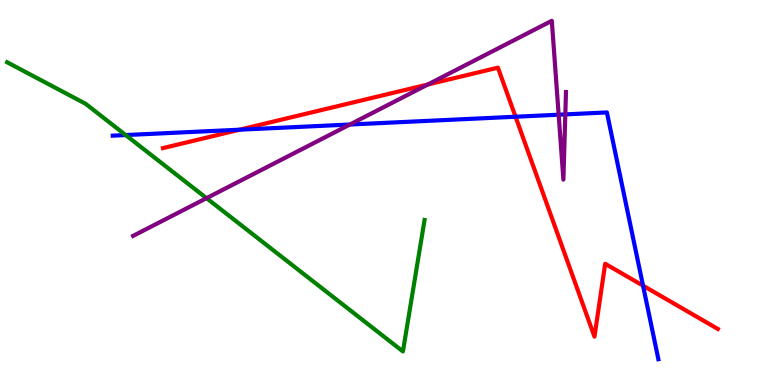[{'lines': ['blue', 'red'], 'intersections': [{'x': 3.09, 'y': 6.63}, {'x': 6.65, 'y': 6.97}, {'x': 8.3, 'y': 2.58}]}, {'lines': ['green', 'red'], 'intersections': []}, {'lines': ['purple', 'red'], 'intersections': [{'x': 5.52, 'y': 7.81}]}, {'lines': ['blue', 'green'], 'intersections': [{'x': 1.62, 'y': 6.49}]}, {'lines': ['blue', 'purple'], 'intersections': [{'x': 4.51, 'y': 6.77}, {'x': 7.21, 'y': 7.02}, {'x': 7.29, 'y': 7.03}]}, {'lines': ['green', 'purple'], 'intersections': [{'x': 2.66, 'y': 4.85}]}]